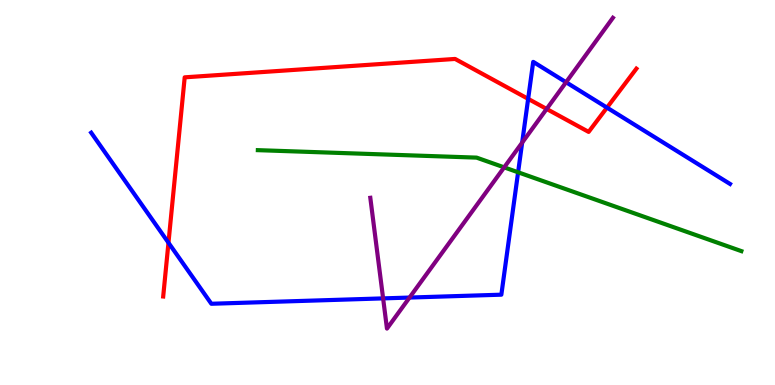[{'lines': ['blue', 'red'], 'intersections': [{'x': 2.17, 'y': 3.7}, {'x': 6.81, 'y': 7.43}, {'x': 7.83, 'y': 7.2}]}, {'lines': ['green', 'red'], 'intersections': []}, {'lines': ['purple', 'red'], 'intersections': [{'x': 7.05, 'y': 7.17}]}, {'lines': ['blue', 'green'], 'intersections': [{'x': 6.69, 'y': 5.53}]}, {'lines': ['blue', 'purple'], 'intersections': [{'x': 4.94, 'y': 2.25}, {'x': 5.28, 'y': 2.27}, {'x': 6.74, 'y': 6.3}, {'x': 7.3, 'y': 7.86}]}, {'lines': ['green', 'purple'], 'intersections': [{'x': 6.51, 'y': 5.65}]}]